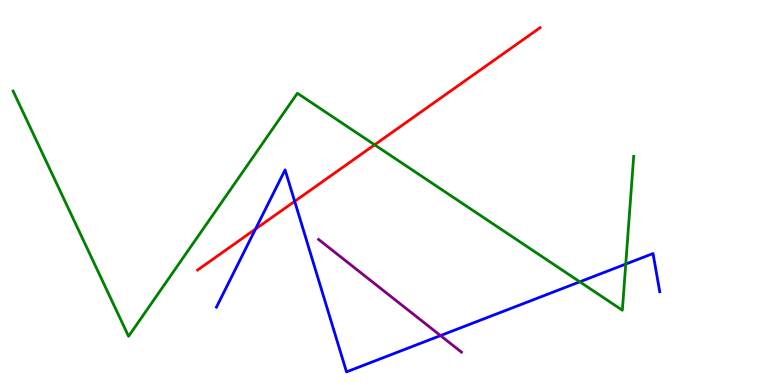[{'lines': ['blue', 'red'], 'intersections': [{'x': 3.3, 'y': 4.05}, {'x': 3.8, 'y': 4.77}]}, {'lines': ['green', 'red'], 'intersections': [{'x': 4.83, 'y': 6.24}]}, {'lines': ['purple', 'red'], 'intersections': []}, {'lines': ['blue', 'green'], 'intersections': [{'x': 7.48, 'y': 2.68}, {'x': 8.07, 'y': 3.14}]}, {'lines': ['blue', 'purple'], 'intersections': [{'x': 5.68, 'y': 1.28}]}, {'lines': ['green', 'purple'], 'intersections': []}]